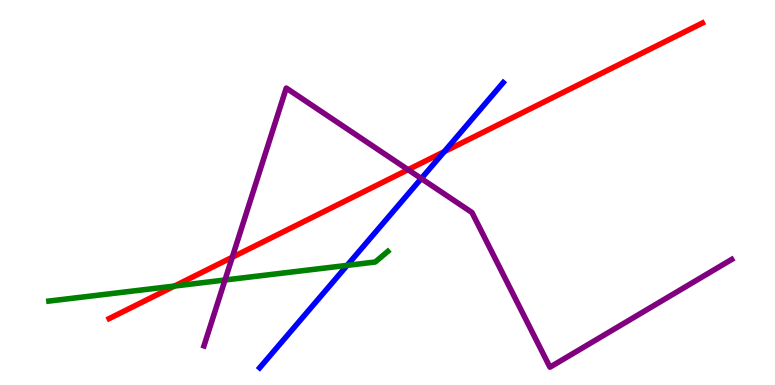[{'lines': ['blue', 'red'], 'intersections': [{'x': 5.73, 'y': 6.06}]}, {'lines': ['green', 'red'], 'intersections': [{'x': 2.25, 'y': 2.57}]}, {'lines': ['purple', 'red'], 'intersections': [{'x': 3.0, 'y': 3.32}, {'x': 5.27, 'y': 5.59}]}, {'lines': ['blue', 'green'], 'intersections': [{'x': 4.48, 'y': 3.11}]}, {'lines': ['blue', 'purple'], 'intersections': [{'x': 5.44, 'y': 5.36}]}, {'lines': ['green', 'purple'], 'intersections': [{'x': 2.9, 'y': 2.73}]}]